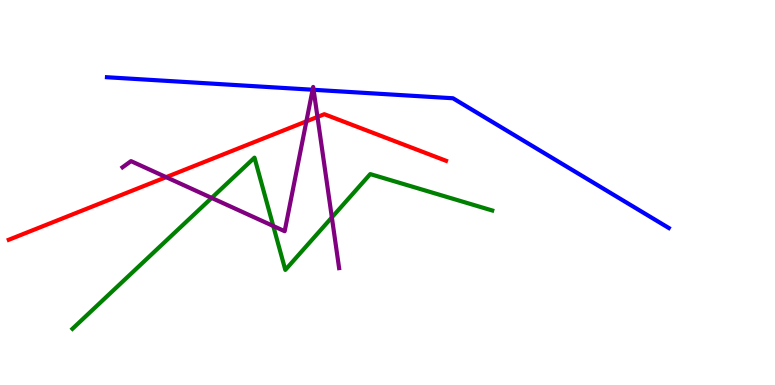[{'lines': ['blue', 'red'], 'intersections': []}, {'lines': ['green', 'red'], 'intersections': []}, {'lines': ['purple', 'red'], 'intersections': [{'x': 2.14, 'y': 5.4}, {'x': 3.95, 'y': 6.85}, {'x': 4.1, 'y': 6.96}]}, {'lines': ['blue', 'green'], 'intersections': []}, {'lines': ['blue', 'purple'], 'intersections': [{'x': 4.03, 'y': 7.67}, {'x': 4.05, 'y': 7.67}]}, {'lines': ['green', 'purple'], 'intersections': [{'x': 2.73, 'y': 4.86}, {'x': 3.53, 'y': 4.13}, {'x': 4.28, 'y': 4.35}]}]